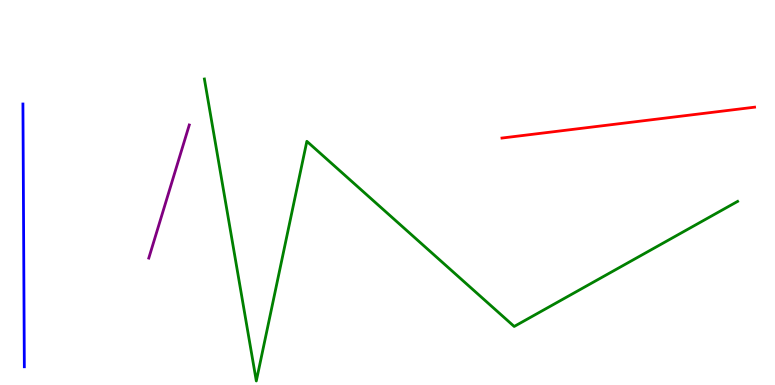[{'lines': ['blue', 'red'], 'intersections': []}, {'lines': ['green', 'red'], 'intersections': []}, {'lines': ['purple', 'red'], 'intersections': []}, {'lines': ['blue', 'green'], 'intersections': []}, {'lines': ['blue', 'purple'], 'intersections': []}, {'lines': ['green', 'purple'], 'intersections': []}]